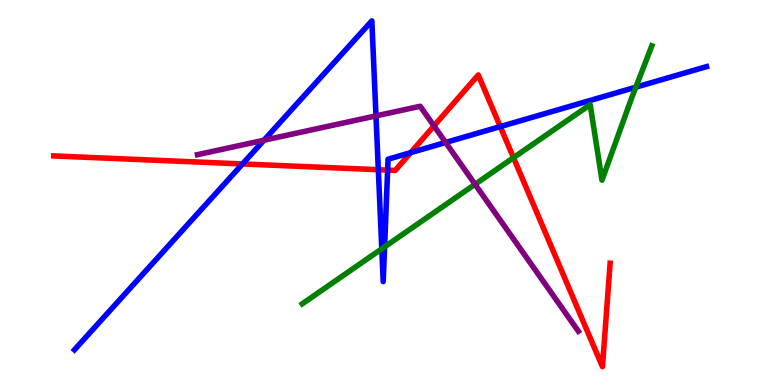[{'lines': ['blue', 'red'], 'intersections': [{'x': 3.13, 'y': 5.74}, {'x': 4.88, 'y': 5.59}, {'x': 5.0, 'y': 5.58}, {'x': 5.3, 'y': 6.04}, {'x': 6.45, 'y': 6.71}]}, {'lines': ['green', 'red'], 'intersections': [{'x': 6.63, 'y': 5.9}]}, {'lines': ['purple', 'red'], 'intersections': [{'x': 5.6, 'y': 6.73}]}, {'lines': ['blue', 'green'], 'intersections': [{'x': 4.93, 'y': 3.54}, {'x': 4.96, 'y': 3.59}, {'x': 8.2, 'y': 7.74}]}, {'lines': ['blue', 'purple'], 'intersections': [{'x': 3.41, 'y': 6.36}, {'x': 4.85, 'y': 6.99}, {'x': 5.75, 'y': 6.3}]}, {'lines': ['green', 'purple'], 'intersections': [{'x': 6.13, 'y': 5.21}]}]